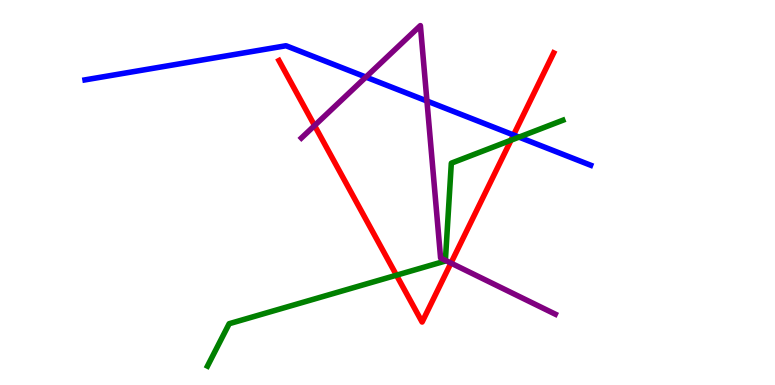[{'lines': ['blue', 'red'], 'intersections': [{'x': 6.63, 'y': 6.49}]}, {'lines': ['green', 'red'], 'intersections': [{'x': 5.12, 'y': 2.85}, {'x': 6.59, 'y': 6.36}]}, {'lines': ['purple', 'red'], 'intersections': [{'x': 4.06, 'y': 6.74}, {'x': 5.82, 'y': 3.17}]}, {'lines': ['blue', 'green'], 'intersections': [{'x': 6.7, 'y': 6.44}]}, {'lines': ['blue', 'purple'], 'intersections': [{'x': 4.72, 'y': 8.0}, {'x': 5.51, 'y': 7.38}]}, {'lines': ['green', 'purple'], 'intersections': [{'x': 5.75, 'y': 3.24}]}]